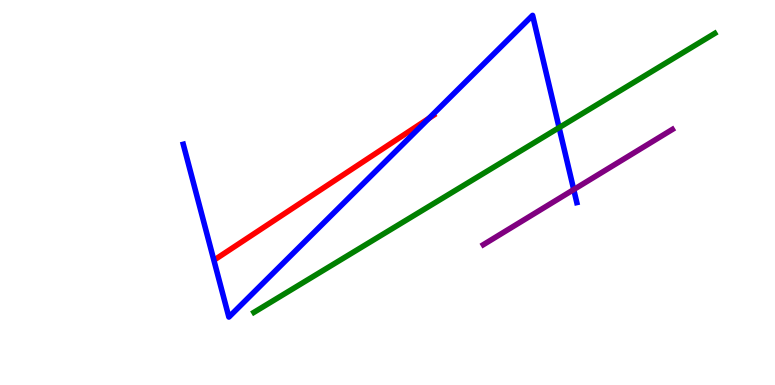[{'lines': ['blue', 'red'], 'intersections': [{'x': 5.54, 'y': 6.93}]}, {'lines': ['green', 'red'], 'intersections': []}, {'lines': ['purple', 'red'], 'intersections': []}, {'lines': ['blue', 'green'], 'intersections': [{'x': 7.21, 'y': 6.69}]}, {'lines': ['blue', 'purple'], 'intersections': [{'x': 7.4, 'y': 5.08}]}, {'lines': ['green', 'purple'], 'intersections': []}]